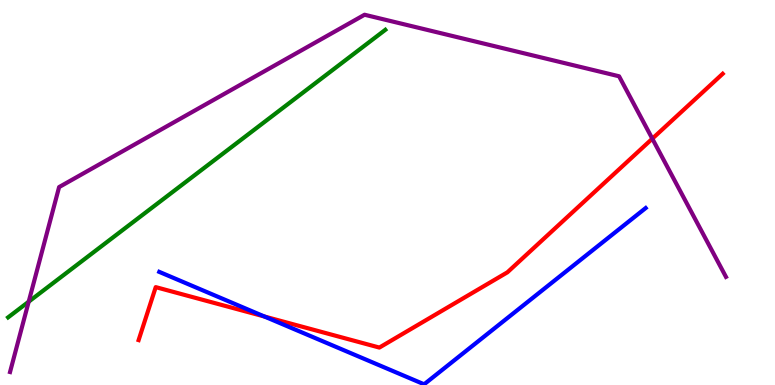[{'lines': ['blue', 'red'], 'intersections': [{'x': 3.41, 'y': 1.78}]}, {'lines': ['green', 'red'], 'intersections': []}, {'lines': ['purple', 'red'], 'intersections': [{'x': 8.42, 'y': 6.4}]}, {'lines': ['blue', 'green'], 'intersections': []}, {'lines': ['blue', 'purple'], 'intersections': []}, {'lines': ['green', 'purple'], 'intersections': [{'x': 0.37, 'y': 2.16}]}]